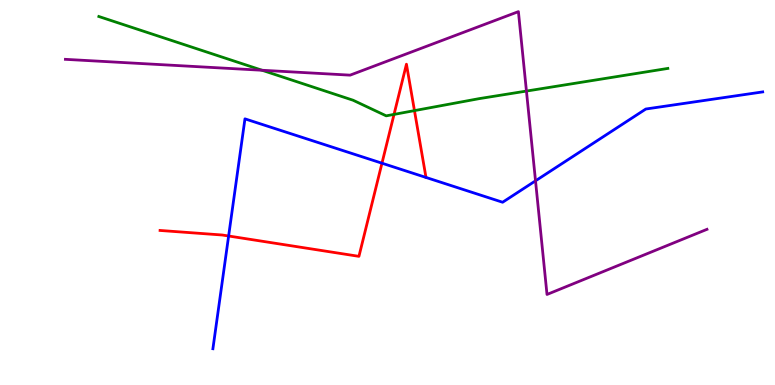[{'lines': ['blue', 'red'], 'intersections': [{'x': 2.95, 'y': 3.87}, {'x': 4.93, 'y': 5.76}]}, {'lines': ['green', 'red'], 'intersections': [{'x': 5.08, 'y': 7.03}, {'x': 5.35, 'y': 7.13}]}, {'lines': ['purple', 'red'], 'intersections': []}, {'lines': ['blue', 'green'], 'intersections': []}, {'lines': ['blue', 'purple'], 'intersections': [{'x': 6.91, 'y': 5.3}]}, {'lines': ['green', 'purple'], 'intersections': [{'x': 3.38, 'y': 8.18}, {'x': 6.79, 'y': 7.63}]}]